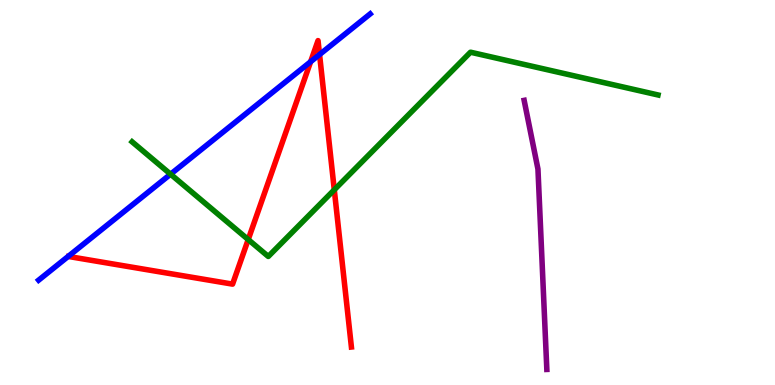[{'lines': ['blue', 'red'], 'intersections': [{'x': 4.01, 'y': 8.4}, {'x': 4.12, 'y': 8.58}]}, {'lines': ['green', 'red'], 'intersections': [{'x': 3.2, 'y': 3.78}, {'x': 4.31, 'y': 5.07}]}, {'lines': ['purple', 'red'], 'intersections': []}, {'lines': ['blue', 'green'], 'intersections': [{'x': 2.2, 'y': 5.48}]}, {'lines': ['blue', 'purple'], 'intersections': []}, {'lines': ['green', 'purple'], 'intersections': []}]